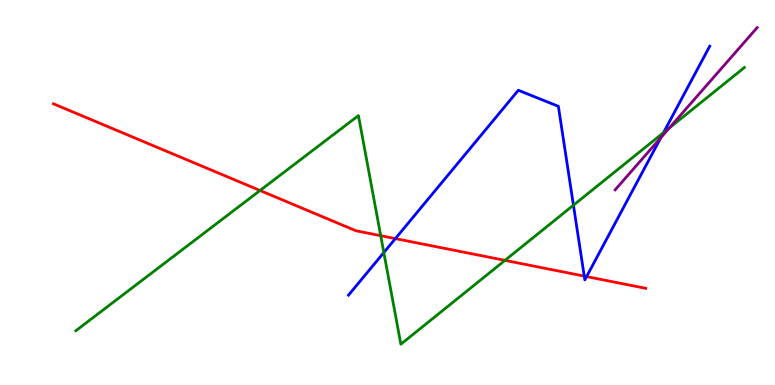[{'lines': ['blue', 'red'], 'intersections': [{'x': 5.1, 'y': 3.8}, {'x': 7.54, 'y': 2.83}, {'x': 7.57, 'y': 2.82}]}, {'lines': ['green', 'red'], 'intersections': [{'x': 3.36, 'y': 5.05}, {'x': 4.91, 'y': 3.88}, {'x': 6.52, 'y': 3.24}]}, {'lines': ['purple', 'red'], 'intersections': []}, {'lines': ['blue', 'green'], 'intersections': [{'x': 4.95, 'y': 3.44}, {'x': 7.4, 'y': 4.67}, {'x': 8.56, 'y': 6.55}]}, {'lines': ['blue', 'purple'], 'intersections': [{'x': 8.53, 'y': 6.43}]}, {'lines': ['green', 'purple'], 'intersections': [{'x': 8.64, 'y': 6.67}]}]